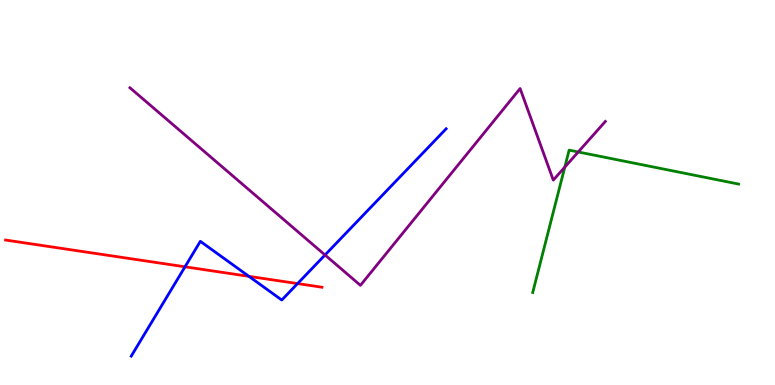[{'lines': ['blue', 'red'], 'intersections': [{'x': 2.39, 'y': 3.07}, {'x': 3.21, 'y': 2.82}, {'x': 3.84, 'y': 2.63}]}, {'lines': ['green', 'red'], 'intersections': []}, {'lines': ['purple', 'red'], 'intersections': []}, {'lines': ['blue', 'green'], 'intersections': []}, {'lines': ['blue', 'purple'], 'intersections': [{'x': 4.19, 'y': 3.38}]}, {'lines': ['green', 'purple'], 'intersections': [{'x': 7.29, 'y': 5.66}, {'x': 7.46, 'y': 6.05}]}]